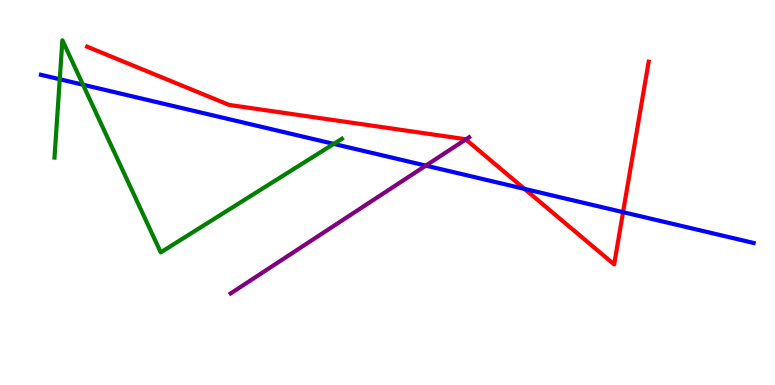[{'lines': ['blue', 'red'], 'intersections': [{'x': 6.77, 'y': 5.09}, {'x': 8.04, 'y': 4.49}]}, {'lines': ['green', 'red'], 'intersections': []}, {'lines': ['purple', 'red'], 'intersections': [{'x': 6.01, 'y': 6.38}]}, {'lines': ['blue', 'green'], 'intersections': [{'x': 0.771, 'y': 7.94}, {'x': 1.07, 'y': 7.8}, {'x': 4.31, 'y': 6.26}]}, {'lines': ['blue', 'purple'], 'intersections': [{'x': 5.49, 'y': 5.7}]}, {'lines': ['green', 'purple'], 'intersections': []}]